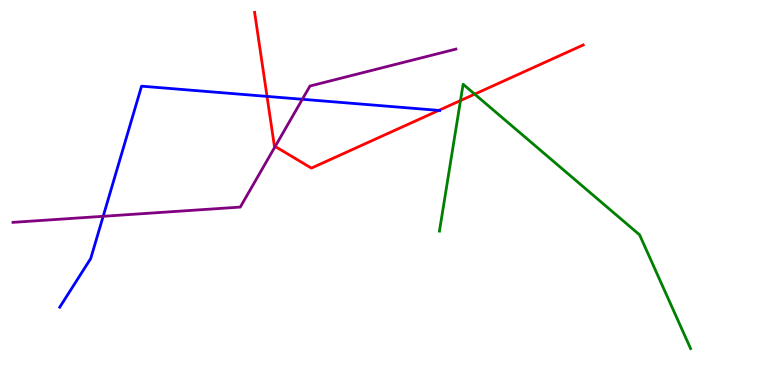[{'lines': ['blue', 'red'], 'intersections': [{'x': 3.45, 'y': 7.5}, {'x': 5.66, 'y': 7.13}]}, {'lines': ['green', 'red'], 'intersections': [{'x': 5.94, 'y': 7.39}, {'x': 6.13, 'y': 7.55}]}, {'lines': ['purple', 'red'], 'intersections': [{'x': 3.55, 'y': 6.2}]}, {'lines': ['blue', 'green'], 'intersections': []}, {'lines': ['blue', 'purple'], 'intersections': [{'x': 1.33, 'y': 4.38}, {'x': 3.9, 'y': 7.42}]}, {'lines': ['green', 'purple'], 'intersections': []}]